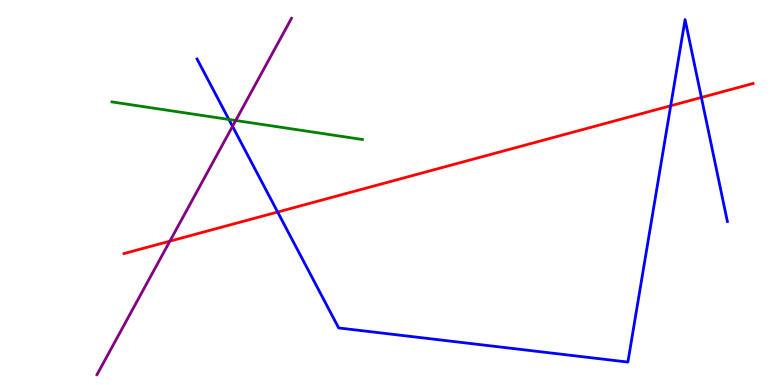[{'lines': ['blue', 'red'], 'intersections': [{'x': 3.58, 'y': 4.49}, {'x': 8.65, 'y': 7.25}, {'x': 9.05, 'y': 7.47}]}, {'lines': ['green', 'red'], 'intersections': []}, {'lines': ['purple', 'red'], 'intersections': [{'x': 2.19, 'y': 3.74}]}, {'lines': ['blue', 'green'], 'intersections': [{'x': 2.95, 'y': 6.9}]}, {'lines': ['blue', 'purple'], 'intersections': [{'x': 3.0, 'y': 6.72}]}, {'lines': ['green', 'purple'], 'intersections': [{'x': 3.04, 'y': 6.87}]}]